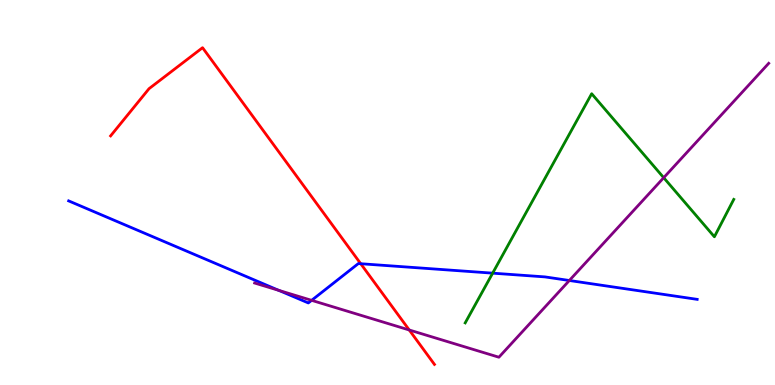[{'lines': ['blue', 'red'], 'intersections': [{'x': 4.65, 'y': 3.15}]}, {'lines': ['green', 'red'], 'intersections': []}, {'lines': ['purple', 'red'], 'intersections': [{'x': 5.28, 'y': 1.43}]}, {'lines': ['blue', 'green'], 'intersections': [{'x': 6.36, 'y': 2.91}]}, {'lines': ['blue', 'purple'], 'intersections': [{'x': 3.6, 'y': 2.46}, {'x': 4.02, 'y': 2.2}, {'x': 7.35, 'y': 2.71}]}, {'lines': ['green', 'purple'], 'intersections': [{'x': 8.56, 'y': 5.38}]}]